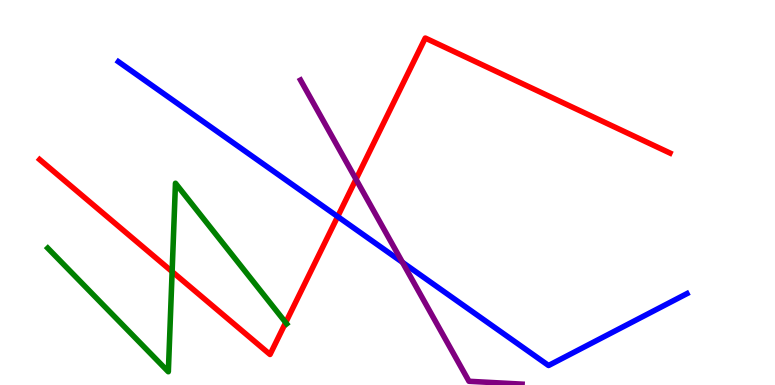[{'lines': ['blue', 'red'], 'intersections': [{'x': 4.36, 'y': 4.37}]}, {'lines': ['green', 'red'], 'intersections': [{'x': 2.22, 'y': 2.94}, {'x': 3.69, 'y': 1.62}]}, {'lines': ['purple', 'red'], 'intersections': [{'x': 4.59, 'y': 5.34}]}, {'lines': ['blue', 'green'], 'intersections': []}, {'lines': ['blue', 'purple'], 'intersections': [{'x': 5.19, 'y': 3.19}]}, {'lines': ['green', 'purple'], 'intersections': []}]